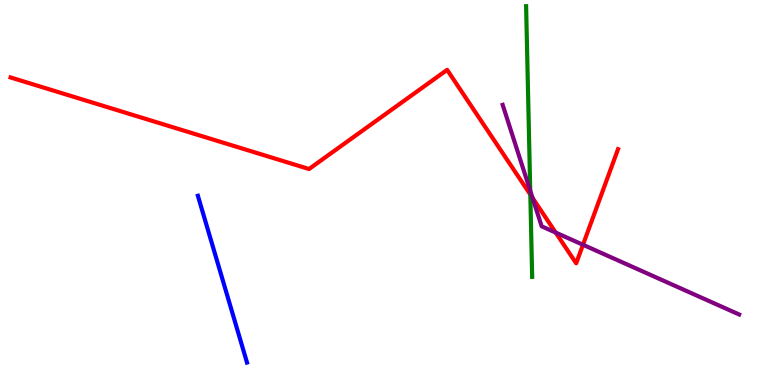[{'lines': ['blue', 'red'], 'intersections': []}, {'lines': ['green', 'red'], 'intersections': [{'x': 6.84, 'y': 4.95}]}, {'lines': ['purple', 'red'], 'intersections': [{'x': 6.87, 'y': 4.86}, {'x': 7.17, 'y': 3.96}, {'x': 7.52, 'y': 3.64}]}, {'lines': ['blue', 'green'], 'intersections': []}, {'lines': ['blue', 'purple'], 'intersections': []}, {'lines': ['green', 'purple'], 'intersections': [{'x': 6.84, 'y': 5.05}]}]